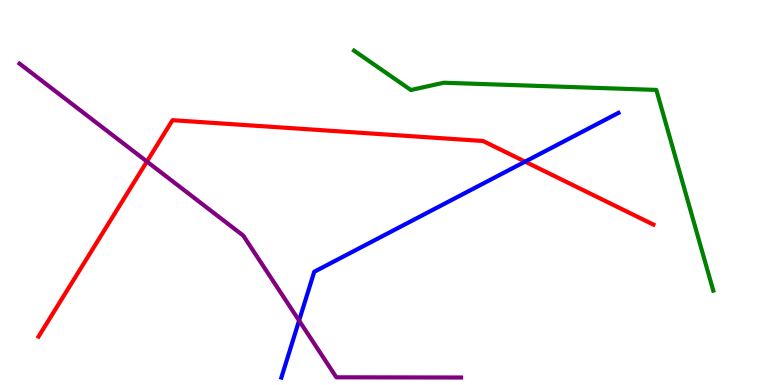[{'lines': ['blue', 'red'], 'intersections': [{'x': 6.78, 'y': 5.8}]}, {'lines': ['green', 'red'], 'intersections': []}, {'lines': ['purple', 'red'], 'intersections': [{'x': 1.9, 'y': 5.8}]}, {'lines': ['blue', 'green'], 'intersections': []}, {'lines': ['blue', 'purple'], 'intersections': [{'x': 3.86, 'y': 1.67}]}, {'lines': ['green', 'purple'], 'intersections': []}]